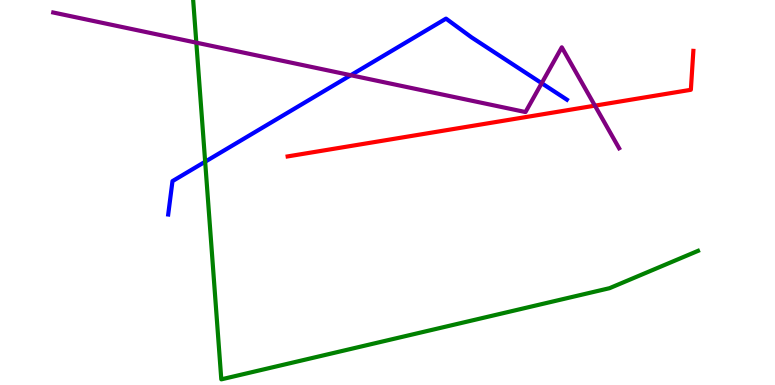[{'lines': ['blue', 'red'], 'intersections': []}, {'lines': ['green', 'red'], 'intersections': []}, {'lines': ['purple', 'red'], 'intersections': [{'x': 7.68, 'y': 7.26}]}, {'lines': ['blue', 'green'], 'intersections': [{'x': 2.65, 'y': 5.8}]}, {'lines': ['blue', 'purple'], 'intersections': [{'x': 4.53, 'y': 8.05}, {'x': 6.99, 'y': 7.84}]}, {'lines': ['green', 'purple'], 'intersections': [{'x': 2.53, 'y': 8.89}]}]